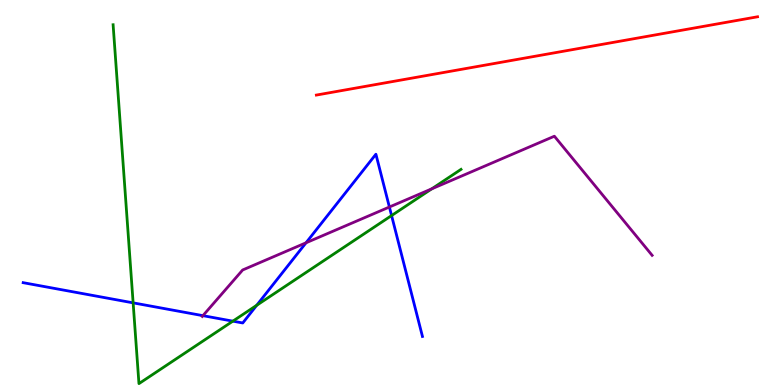[{'lines': ['blue', 'red'], 'intersections': []}, {'lines': ['green', 'red'], 'intersections': []}, {'lines': ['purple', 'red'], 'intersections': []}, {'lines': ['blue', 'green'], 'intersections': [{'x': 1.72, 'y': 2.13}, {'x': 3.0, 'y': 1.66}, {'x': 3.31, 'y': 2.07}, {'x': 5.05, 'y': 4.4}]}, {'lines': ['blue', 'purple'], 'intersections': [{'x': 2.62, 'y': 1.8}, {'x': 3.95, 'y': 3.69}, {'x': 5.02, 'y': 4.62}]}, {'lines': ['green', 'purple'], 'intersections': [{'x': 5.57, 'y': 5.1}]}]